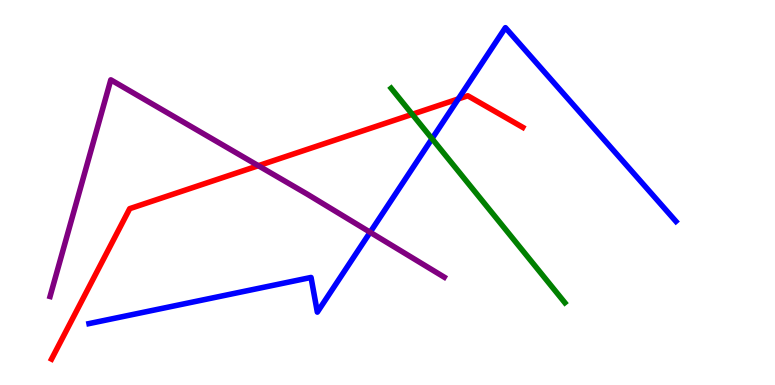[{'lines': ['blue', 'red'], 'intersections': [{'x': 5.91, 'y': 7.43}]}, {'lines': ['green', 'red'], 'intersections': [{'x': 5.32, 'y': 7.03}]}, {'lines': ['purple', 'red'], 'intersections': [{'x': 3.33, 'y': 5.7}]}, {'lines': ['blue', 'green'], 'intersections': [{'x': 5.57, 'y': 6.4}]}, {'lines': ['blue', 'purple'], 'intersections': [{'x': 4.78, 'y': 3.97}]}, {'lines': ['green', 'purple'], 'intersections': []}]